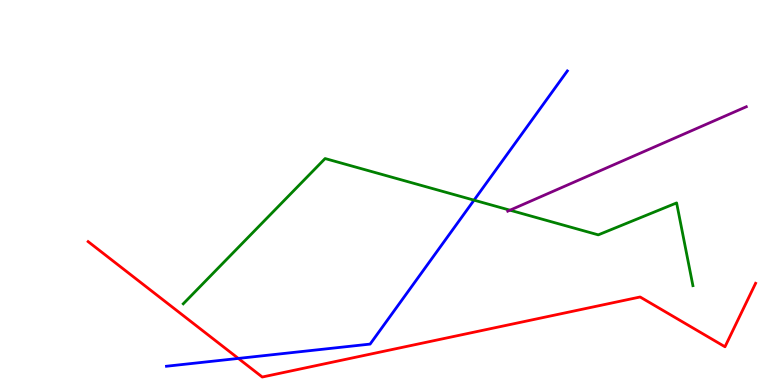[{'lines': ['blue', 'red'], 'intersections': [{'x': 3.08, 'y': 0.69}]}, {'lines': ['green', 'red'], 'intersections': []}, {'lines': ['purple', 'red'], 'intersections': []}, {'lines': ['blue', 'green'], 'intersections': [{'x': 6.12, 'y': 4.8}]}, {'lines': ['blue', 'purple'], 'intersections': []}, {'lines': ['green', 'purple'], 'intersections': [{'x': 6.58, 'y': 4.54}]}]